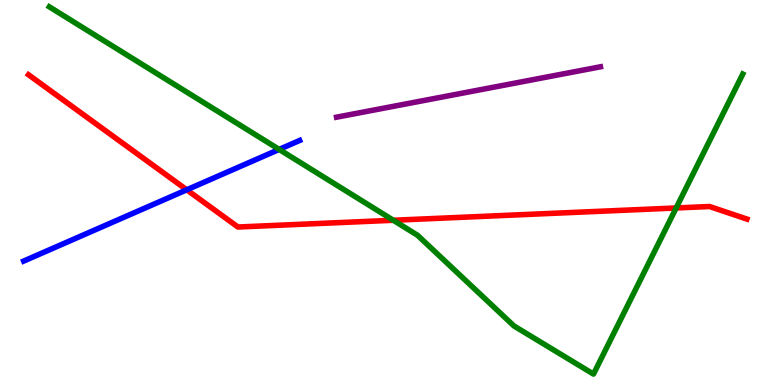[{'lines': ['blue', 'red'], 'intersections': [{'x': 2.41, 'y': 5.07}]}, {'lines': ['green', 'red'], 'intersections': [{'x': 5.08, 'y': 4.28}, {'x': 8.72, 'y': 4.6}]}, {'lines': ['purple', 'red'], 'intersections': []}, {'lines': ['blue', 'green'], 'intersections': [{'x': 3.6, 'y': 6.12}]}, {'lines': ['blue', 'purple'], 'intersections': []}, {'lines': ['green', 'purple'], 'intersections': []}]